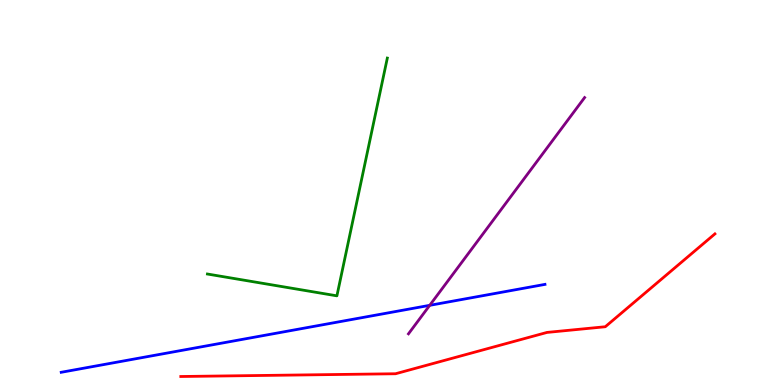[{'lines': ['blue', 'red'], 'intersections': []}, {'lines': ['green', 'red'], 'intersections': []}, {'lines': ['purple', 'red'], 'intersections': []}, {'lines': ['blue', 'green'], 'intersections': []}, {'lines': ['blue', 'purple'], 'intersections': [{'x': 5.54, 'y': 2.07}]}, {'lines': ['green', 'purple'], 'intersections': []}]